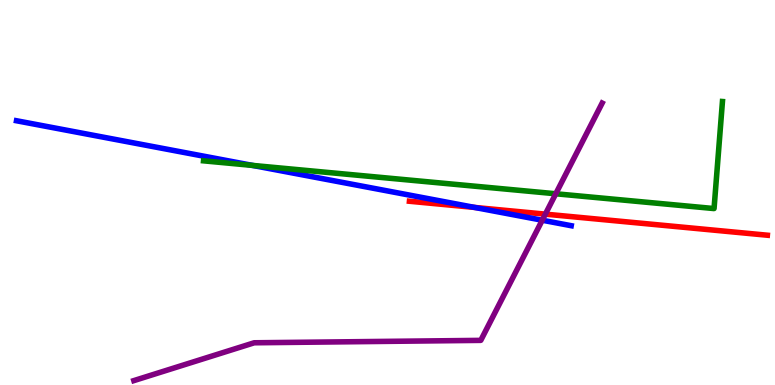[{'lines': ['blue', 'red'], 'intersections': [{'x': 6.12, 'y': 4.61}]}, {'lines': ['green', 'red'], 'intersections': []}, {'lines': ['purple', 'red'], 'intersections': [{'x': 7.04, 'y': 4.44}]}, {'lines': ['blue', 'green'], 'intersections': [{'x': 3.26, 'y': 5.7}]}, {'lines': ['blue', 'purple'], 'intersections': [{'x': 7.0, 'y': 4.28}]}, {'lines': ['green', 'purple'], 'intersections': [{'x': 7.17, 'y': 4.97}]}]